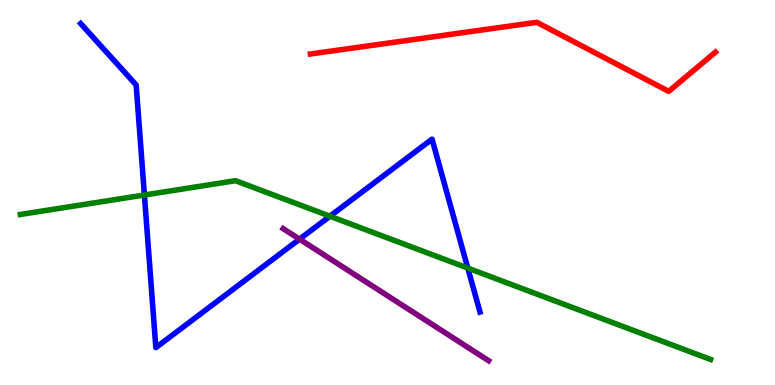[{'lines': ['blue', 'red'], 'intersections': []}, {'lines': ['green', 'red'], 'intersections': []}, {'lines': ['purple', 'red'], 'intersections': []}, {'lines': ['blue', 'green'], 'intersections': [{'x': 1.86, 'y': 4.94}, {'x': 4.26, 'y': 4.38}, {'x': 6.04, 'y': 3.04}]}, {'lines': ['blue', 'purple'], 'intersections': [{'x': 3.87, 'y': 3.79}]}, {'lines': ['green', 'purple'], 'intersections': []}]